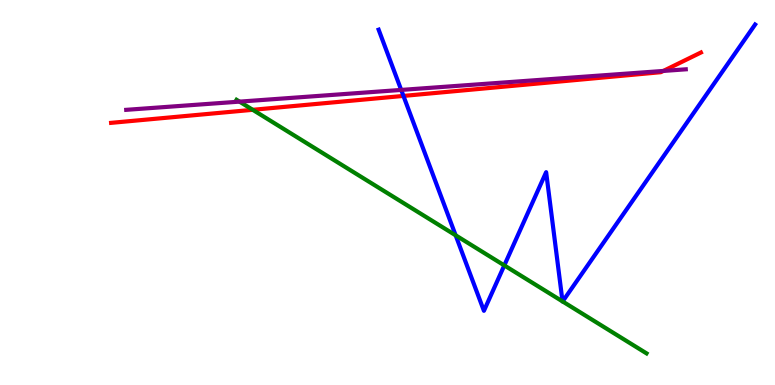[{'lines': ['blue', 'red'], 'intersections': [{'x': 5.21, 'y': 7.51}]}, {'lines': ['green', 'red'], 'intersections': [{'x': 3.26, 'y': 7.15}]}, {'lines': ['purple', 'red'], 'intersections': [{'x': 8.56, 'y': 8.16}]}, {'lines': ['blue', 'green'], 'intersections': [{'x': 5.88, 'y': 3.89}, {'x': 6.51, 'y': 3.11}, {'x': 7.26, 'y': 2.17}, {'x': 7.26, 'y': 2.17}]}, {'lines': ['blue', 'purple'], 'intersections': [{'x': 5.18, 'y': 7.66}]}, {'lines': ['green', 'purple'], 'intersections': [{'x': 3.09, 'y': 7.36}]}]